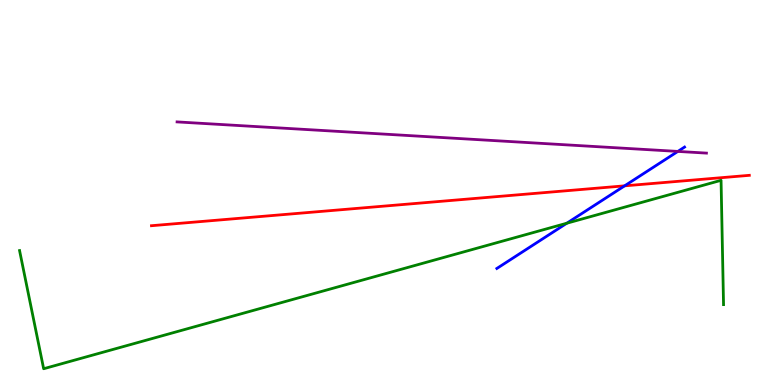[{'lines': ['blue', 'red'], 'intersections': [{'x': 8.06, 'y': 5.17}]}, {'lines': ['green', 'red'], 'intersections': []}, {'lines': ['purple', 'red'], 'intersections': []}, {'lines': ['blue', 'green'], 'intersections': [{'x': 7.31, 'y': 4.2}]}, {'lines': ['blue', 'purple'], 'intersections': [{'x': 8.75, 'y': 6.07}]}, {'lines': ['green', 'purple'], 'intersections': []}]